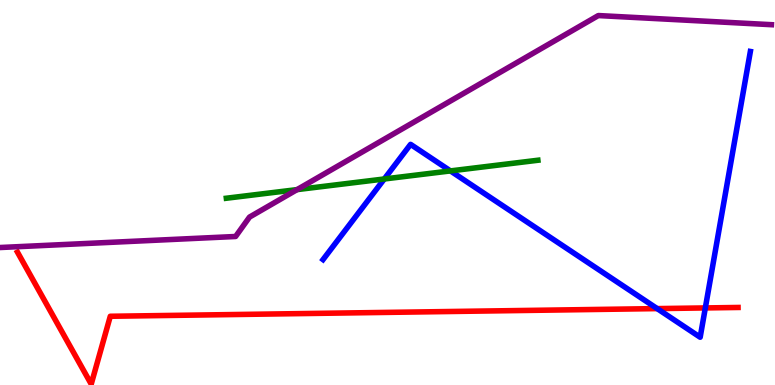[{'lines': ['blue', 'red'], 'intersections': [{'x': 8.48, 'y': 1.98}, {'x': 9.1, 'y': 2.0}]}, {'lines': ['green', 'red'], 'intersections': []}, {'lines': ['purple', 'red'], 'intersections': []}, {'lines': ['blue', 'green'], 'intersections': [{'x': 4.96, 'y': 5.35}, {'x': 5.81, 'y': 5.56}]}, {'lines': ['blue', 'purple'], 'intersections': []}, {'lines': ['green', 'purple'], 'intersections': [{'x': 3.83, 'y': 5.08}]}]